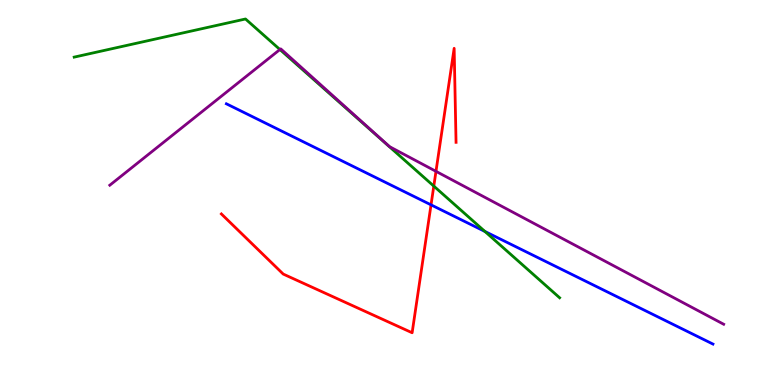[{'lines': ['blue', 'red'], 'intersections': [{'x': 5.56, 'y': 4.68}]}, {'lines': ['green', 'red'], 'intersections': [{'x': 5.6, 'y': 5.17}]}, {'lines': ['purple', 'red'], 'intersections': [{'x': 5.63, 'y': 5.55}]}, {'lines': ['blue', 'green'], 'intersections': [{'x': 6.26, 'y': 3.99}]}, {'lines': ['blue', 'purple'], 'intersections': []}, {'lines': ['green', 'purple'], 'intersections': [{'x': 3.61, 'y': 8.71}]}]